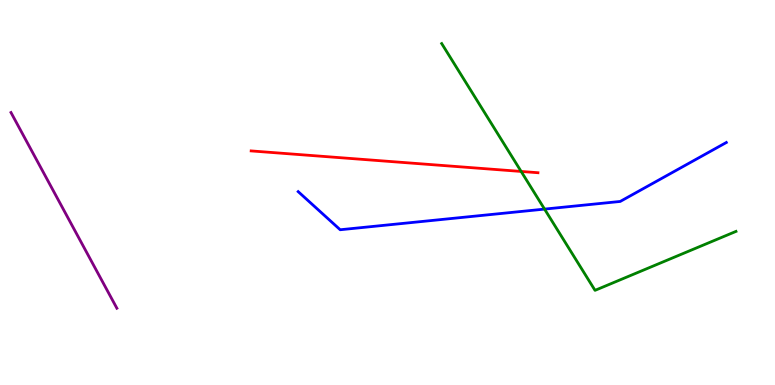[{'lines': ['blue', 'red'], 'intersections': []}, {'lines': ['green', 'red'], 'intersections': [{'x': 6.72, 'y': 5.55}]}, {'lines': ['purple', 'red'], 'intersections': []}, {'lines': ['blue', 'green'], 'intersections': [{'x': 7.03, 'y': 4.57}]}, {'lines': ['blue', 'purple'], 'intersections': []}, {'lines': ['green', 'purple'], 'intersections': []}]